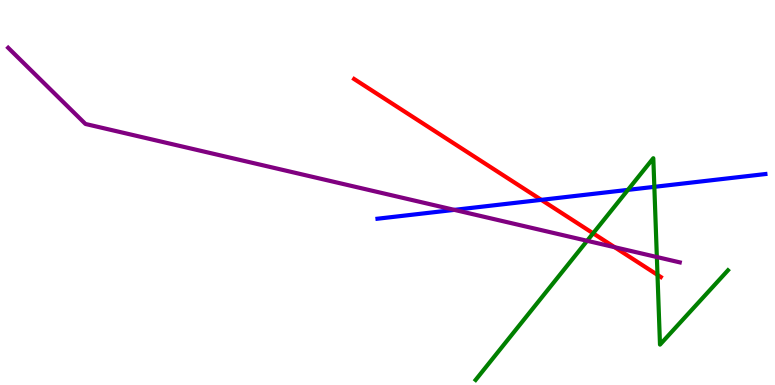[{'lines': ['blue', 'red'], 'intersections': [{'x': 6.98, 'y': 4.81}]}, {'lines': ['green', 'red'], 'intersections': [{'x': 7.65, 'y': 3.94}, {'x': 8.48, 'y': 2.86}]}, {'lines': ['purple', 'red'], 'intersections': [{'x': 7.93, 'y': 3.58}]}, {'lines': ['blue', 'green'], 'intersections': [{'x': 8.1, 'y': 5.07}, {'x': 8.44, 'y': 5.15}]}, {'lines': ['blue', 'purple'], 'intersections': [{'x': 5.86, 'y': 4.55}]}, {'lines': ['green', 'purple'], 'intersections': [{'x': 7.58, 'y': 3.75}, {'x': 8.48, 'y': 3.32}]}]